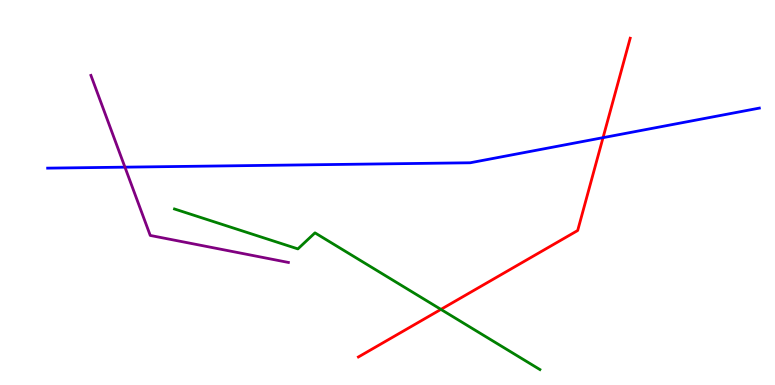[{'lines': ['blue', 'red'], 'intersections': [{'x': 7.78, 'y': 6.42}]}, {'lines': ['green', 'red'], 'intersections': [{'x': 5.69, 'y': 1.96}]}, {'lines': ['purple', 'red'], 'intersections': []}, {'lines': ['blue', 'green'], 'intersections': []}, {'lines': ['blue', 'purple'], 'intersections': [{'x': 1.61, 'y': 5.66}]}, {'lines': ['green', 'purple'], 'intersections': []}]